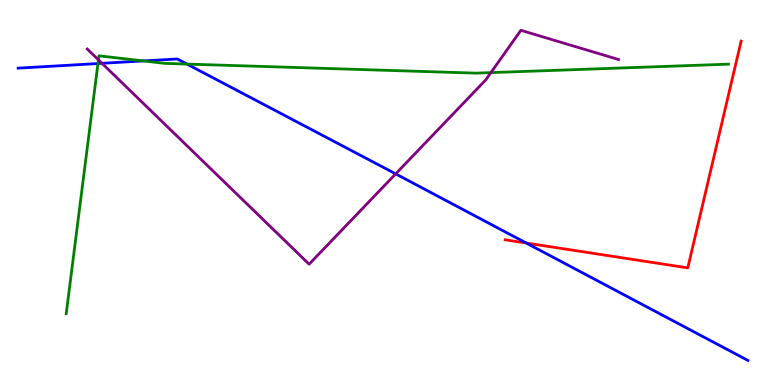[{'lines': ['blue', 'red'], 'intersections': [{'x': 6.79, 'y': 3.69}]}, {'lines': ['green', 'red'], 'intersections': []}, {'lines': ['purple', 'red'], 'intersections': []}, {'lines': ['blue', 'green'], 'intersections': [{'x': 1.26, 'y': 8.35}, {'x': 1.85, 'y': 8.42}, {'x': 2.41, 'y': 8.34}]}, {'lines': ['blue', 'purple'], 'intersections': [{'x': 1.32, 'y': 8.36}, {'x': 5.11, 'y': 5.48}]}, {'lines': ['green', 'purple'], 'intersections': [{'x': 1.27, 'y': 8.45}, {'x': 6.33, 'y': 8.11}]}]